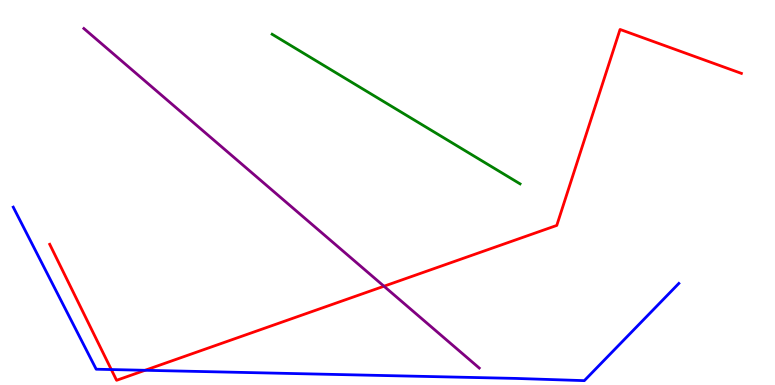[{'lines': ['blue', 'red'], 'intersections': [{'x': 1.44, 'y': 0.401}, {'x': 1.87, 'y': 0.382}]}, {'lines': ['green', 'red'], 'intersections': []}, {'lines': ['purple', 'red'], 'intersections': [{'x': 4.95, 'y': 2.57}]}, {'lines': ['blue', 'green'], 'intersections': []}, {'lines': ['blue', 'purple'], 'intersections': []}, {'lines': ['green', 'purple'], 'intersections': []}]